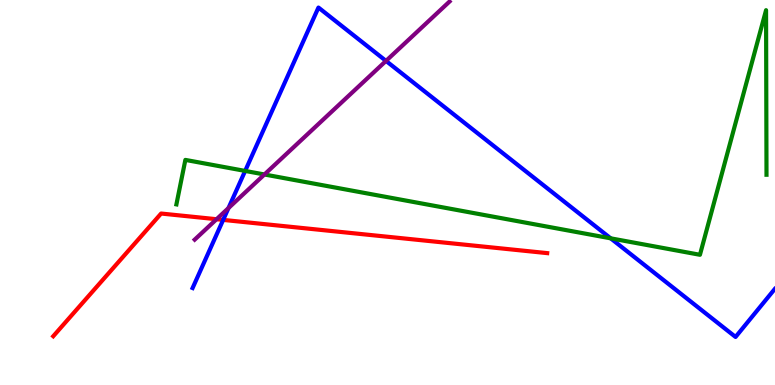[{'lines': ['blue', 'red'], 'intersections': [{'x': 2.88, 'y': 4.29}]}, {'lines': ['green', 'red'], 'intersections': []}, {'lines': ['purple', 'red'], 'intersections': [{'x': 2.79, 'y': 4.31}]}, {'lines': ['blue', 'green'], 'intersections': [{'x': 3.16, 'y': 5.56}, {'x': 7.88, 'y': 3.81}]}, {'lines': ['blue', 'purple'], 'intersections': [{'x': 2.95, 'y': 4.6}, {'x': 4.98, 'y': 8.42}]}, {'lines': ['green', 'purple'], 'intersections': [{'x': 3.41, 'y': 5.47}]}]